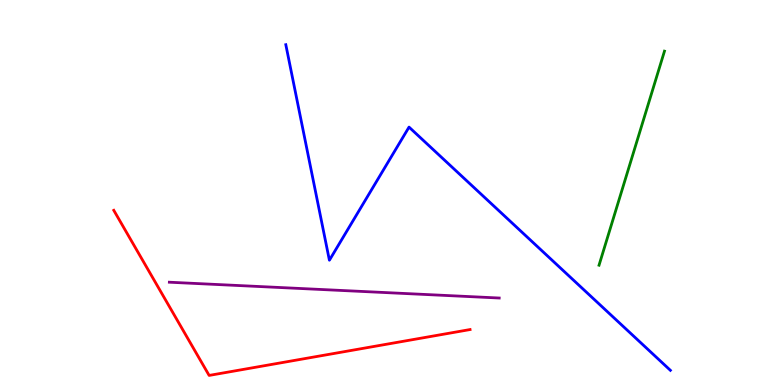[{'lines': ['blue', 'red'], 'intersections': []}, {'lines': ['green', 'red'], 'intersections': []}, {'lines': ['purple', 'red'], 'intersections': []}, {'lines': ['blue', 'green'], 'intersections': []}, {'lines': ['blue', 'purple'], 'intersections': []}, {'lines': ['green', 'purple'], 'intersections': []}]